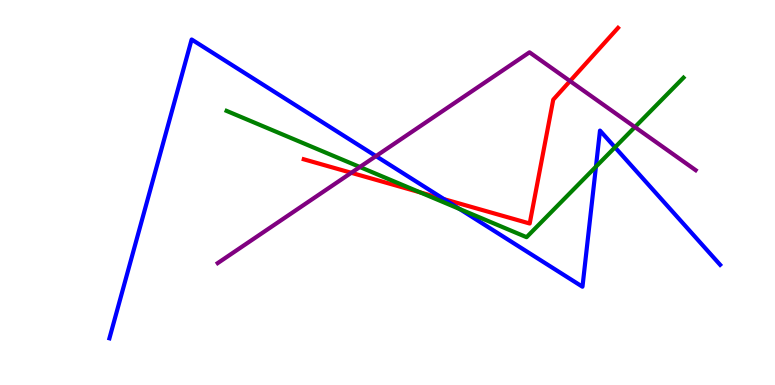[{'lines': ['blue', 'red'], 'intersections': [{'x': 5.73, 'y': 4.83}]}, {'lines': ['green', 'red'], 'intersections': [{'x': 5.42, 'y': 5.0}]}, {'lines': ['purple', 'red'], 'intersections': [{'x': 4.53, 'y': 5.51}, {'x': 7.36, 'y': 7.89}]}, {'lines': ['blue', 'green'], 'intersections': [{'x': 5.93, 'y': 4.57}, {'x': 7.69, 'y': 5.67}, {'x': 7.94, 'y': 6.17}]}, {'lines': ['blue', 'purple'], 'intersections': [{'x': 4.85, 'y': 5.95}]}, {'lines': ['green', 'purple'], 'intersections': [{'x': 4.64, 'y': 5.66}, {'x': 8.19, 'y': 6.7}]}]